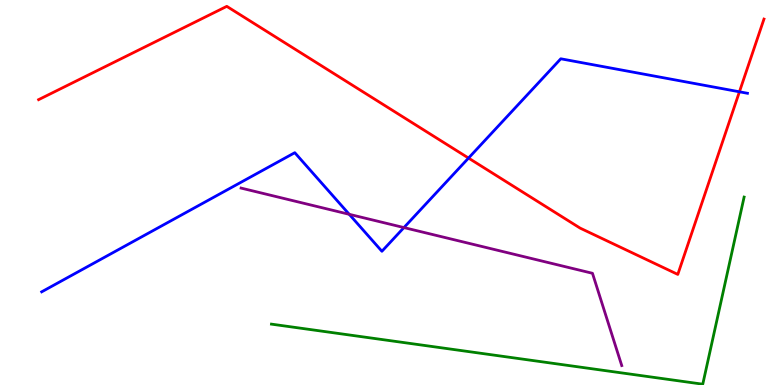[{'lines': ['blue', 'red'], 'intersections': [{'x': 6.05, 'y': 5.89}, {'x': 9.54, 'y': 7.62}]}, {'lines': ['green', 'red'], 'intersections': []}, {'lines': ['purple', 'red'], 'intersections': []}, {'lines': ['blue', 'green'], 'intersections': []}, {'lines': ['blue', 'purple'], 'intersections': [{'x': 4.51, 'y': 4.43}, {'x': 5.21, 'y': 4.09}]}, {'lines': ['green', 'purple'], 'intersections': []}]